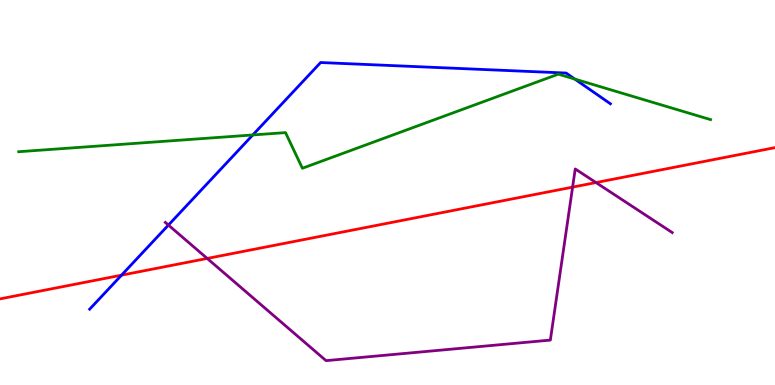[{'lines': ['blue', 'red'], 'intersections': [{'x': 1.57, 'y': 2.85}]}, {'lines': ['green', 'red'], 'intersections': []}, {'lines': ['purple', 'red'], 'intersections': [{'x': 2.67, 'y': 3.29}, {'x': 7.39, 'y': 5.14}, {'x': 7.69, 'y': 5.26}]}, {'lines': ['blue', 'green'], 'intersections': [{'x': 3.26, 'y': 6.49}, {'x': 7.42, 'y': 7.95}]}, {'lines': ['blue', 'purple'], 'intersections': [{'x': 2.17, 'y': 4.15}]}, {'lines': ['green', 'purple'], 'intersections': []}]